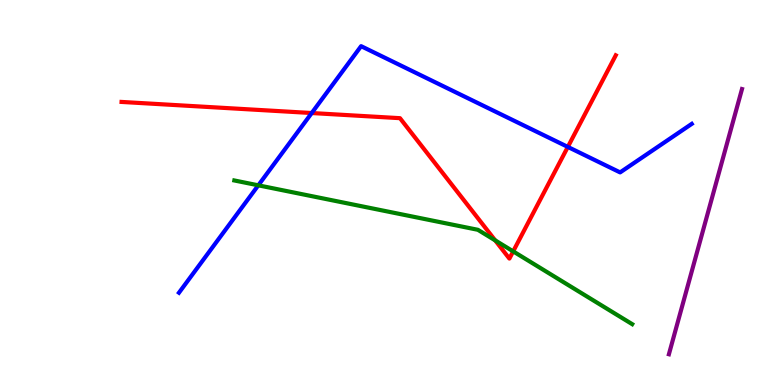[{'lines': ['blue', 'red'], 'intersections': [{'x': 4.02, 'y': 7.06}, {'x': 7.33, 'y': 6.18}]}, {'lines': ['green', 'red'], 'intersections': [{'x': 6.39, 'y': 3.76}, {'x': 6.62, 'y': 3.47}]}, {'lines': ['purple', 'red'], 'intersections': []}, {'lines': ['blue', 'green'], 'intersections': [{'x': 3.33, 'y': 5.19}]}, {'lines': ['blue', 'purple'], 'intersections': []}, {'lines': ['green', 'purple'], 'intersections': []}]